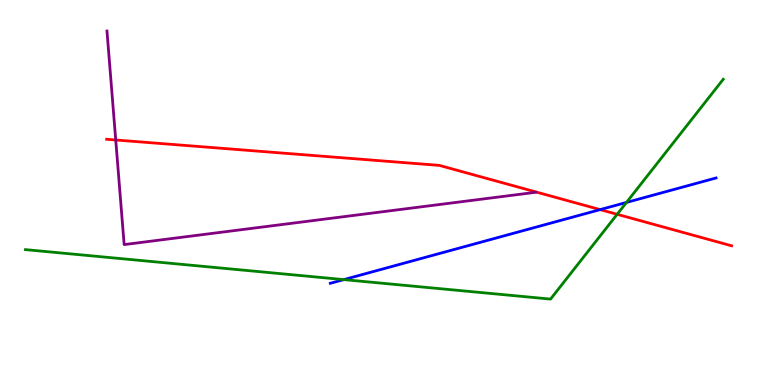[{'lines': ['blue', 'red'], 'intersections': [{'x': 7.74, 'y': 4.56}]}, {'lines': ['green', 'red'], 'intersections': [{'x': 7.96, 'y': 4.43}]}, {'lines': ['purple', 'red'], 'intersections': [{'x': 1.49, 'y': 6.36}]}, {'lines': ['blue', 'green'], 'intersections': [{'x': 4.44, 'y': 2.74}, {'x': 8.08, 'y': 4.74}]}, {'lines': ['blue', 'purple'], 'intersections': []}, {'lines': ['green', 'purple'], 'intersections': []}]